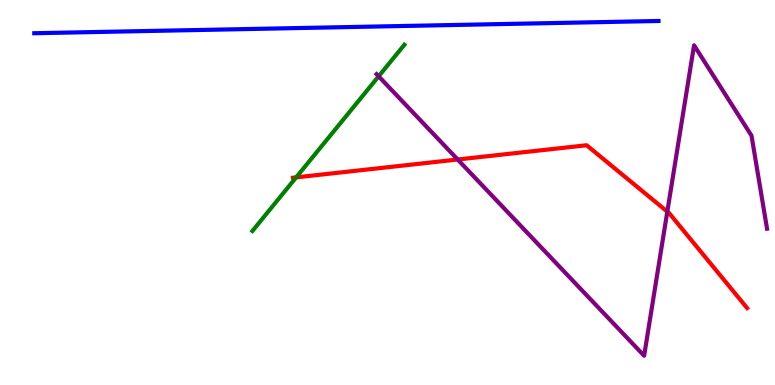[{'lines': ['blue', 'red'], 'intersections': []}, {'lines': ['green', 'red'], 'intersections': [{'x': 3.82, 'y': 5.39}]}, {'lines': ['purple', 'red'], 'intersections': [{'x': 5.91, 'y': 5.86}, {'x': 8.61, 'y': 4.5}]}, {'lines': ['blue', 'green'], 'intersections': []}, {'lines': ['blue', 'purple'], 'intersections': []}, {'lines': ['green', 'purple'], 'intersections': [{'x': 4.89, 'y': 8.02}]}]